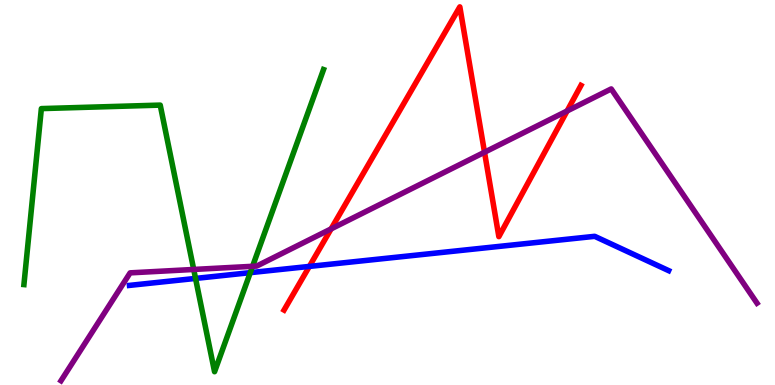[{'lines': ['blue', 'red'], 'intersections': [{'x': 3.99, 'y': 3.08}]}, {'lines': ['green', 'red'], 'intersections': []}, {'lines': ['purple', 'red'], 'intersections': [{'x': 4.27, 'y': 4.06}, {'x': 6.25, 'y': 6.05}, {'x': 7.32, 'y': 7.12}]}, {'lines': ['blue', 'green'], 'intersections': [{'x': 2.52, 'y': 2.77}, {'x': 3.23, 'y': 2.92}]}, {'lines': ['blue', 'purple'], 'intersections': []}, {'lines': ['green', 'purple'], 'intersections': [{'x': 2.5, 'y': 3.0}, {'x': 3.26, 'y': 3.08}]}]